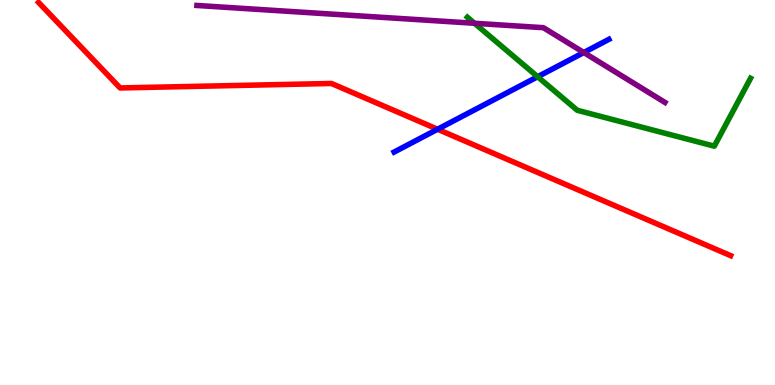[{'lines': ['blue', 'red'], 'intersections': [{'x': 5.65, 'y': 6.64}]}, {'lines': ['green', 'red'], 'intersections': []}, {'lines': ['purple', 'red'], 'intersections': []}, {'lines': ['blue', 'green'], 'intersections': [{'x': 6.94, 'y': 8.01}]}, {'lines': ['blue', 'purple'], 'intersections': [{'x': 7.53, 'y': 8.64}]}, {'lines': ['green', 'purple'], 'intersections': [{'x': 6.12, 'y': 9.4}]}]